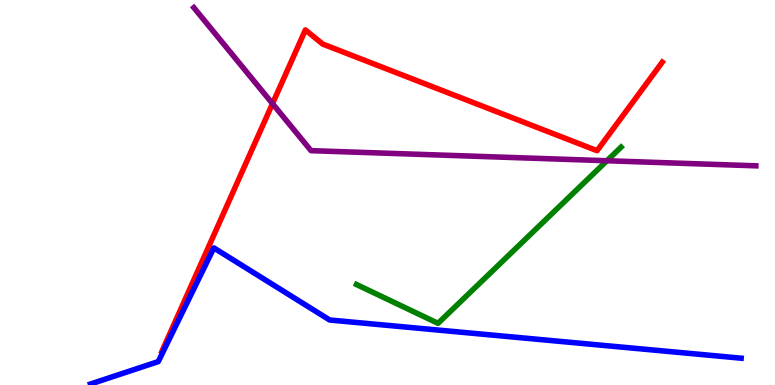[{'lines': ['blue', 'red'], 'intersections': []}, {'lines': ['green', 'red'], 'intersections': []}, {'lines': ['purple', 'red'], 'intersections': [{'x': 3.52, 'y': 7.31}]}, {'lines': ['blue', 'green'], 'intersections': []}, {'lines': ['blue', 'purple'], 'intersections': []}, {'lines': ['green', 'purple'], 'intersections': [{'x': 7.83, 'y': 5.82}]}]